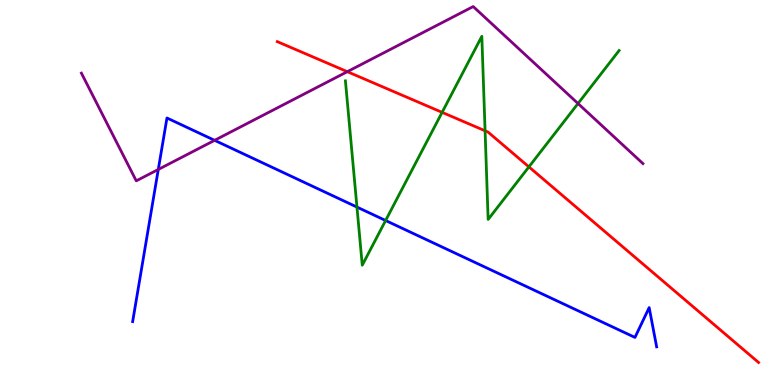[{'lines': ['blue', 'red'], 'intersections': []}, {'lines': ['green', 'red'], 'intersections': [{'x': 5.7, 'y': 7.08}, {'x': 6.26, 'y': 6.6}, {'x': 6.82, 'y': 5.67}]}, {'lines': ['purple', 'red'], 'intersections': [{'x': 4.48, 'y': 8.14}]}, {'lines': ['blue', 'green'], 'intersections': [{'x': 4.61, 'y': 4.62}, {'x': 4.98, 'y': 4.27}]}, {'lines': ['blue', 'purple'], 'intersections': [{'x': 2.04, 'y': 5.6}, {'x': 2.77, 'y': 6.36}]}, {'lines': ['green', 'purple'], 'intersections': [{'x': 7.46, 'y': 7.31}]}]